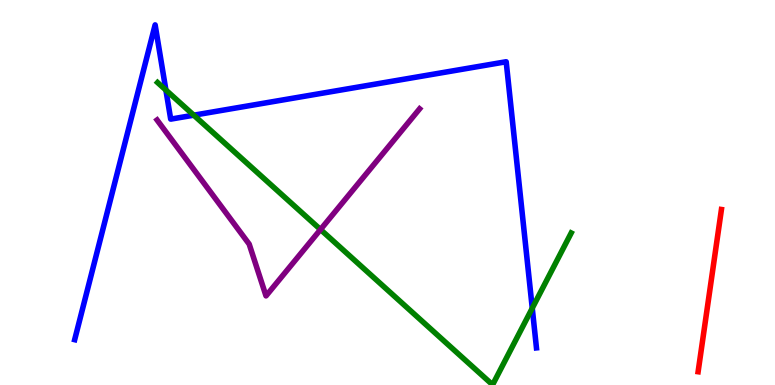[{'lines': ['blue', 'red'], 'intersections': []}, {'lines': ['green', 'red'], 'intersections': []}, {'lines': ['purple', 'red'], 'intersections': []}, {'lines': ['blue', 'green'], 'intersections': [{'x': 2.14, 'y': 7.66}, {'x': 2.5, 'y': 7.01}, {'x': 6.87, 'y': 2.0}]}, {'lines': ['blue', 'purple'], 'intersections': []}, {'lines': ['green', 'purple'], 'intersections': [{'x': 4.14, 'y': 4.04}]}]